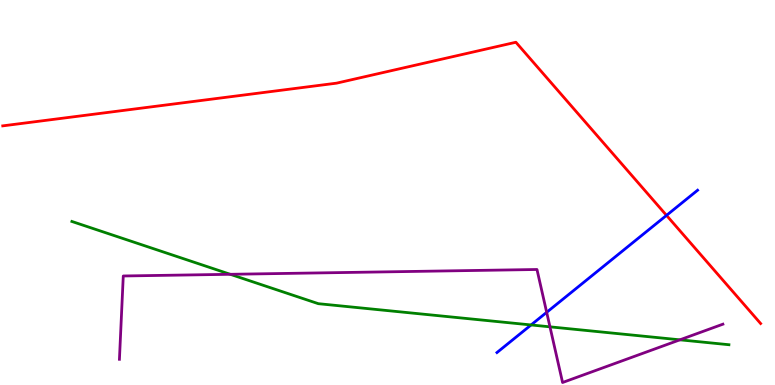[{'lines': ['blue', 'red'], 'intersections': [{'x': 8.6, 'y': 4.41}]}, {'lines': ['green', 'red'], 'intersections': []}, {'lines': ['purple', 'red'], 'intersections': []}, {'lines': ['blue', 'green'], 'intersections': [{'x': 6.85, 'y': 1.56}]}, {'lines': ['blue', 'purple'], 'intersections': [{'x': 7.05, 'y': 1.89}]}, {'lines': ['green', 'purple'], 'intersections': [{'x': 2.97, 'y': 2.88}, {'x': 7.1, 'y': 1.51}, {'x': 8.77, 'y': 1.17}]}]